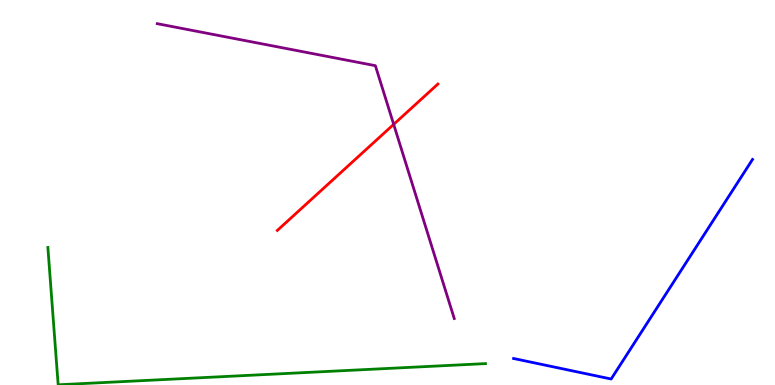[{'lines': ['blue', 'red'], 'intersections': []}, {'lines': ['green', 'red'], 'intersections': []}, {'lines': ['purple', 'red'], 'intersections': [{'x': 5.08, 'y': 6.77}]}, {'lines': ['blue', 'green'], 'intersections': []}, {'lines': ['blue', 'purple'], 'intersections': []}, {'lines': ['green', 'purple'], 'intersections': []}]